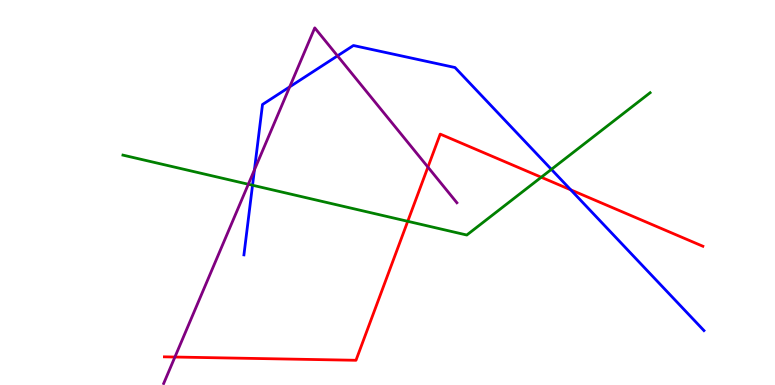[{'lines': ['blue', 'red'], 'intersections': [{'x': 7.36, 'y': 5.07}]}, {'lines': ['green', 'red'], 'intersections': [{'x': 5.26, 'y': 4.25}, {'x': 6.98, 'y': 5.4}]}, {'lines': ['purple', 'red'], 'intersections': [{'x': 2.26, 'y': 0.727}, {'x': 5.52, 'y': 5.66}]}, {'lines': ['blue', 'green'], 'intersections': [{'x': 3.26, 'y': 5.19}, {'x': 7.11, 'y': 5.6}]}, {'lines': ['blue', 'purple'], 'intersections': [{'x': 3.28, 'y': 5.59}, {'x': 3.74, 'y': 7.74}, {'x': 4.35, 'y': 8.55}]}, {'lines': ['green', 'purple'], 'intersections': [{'x': 3.2, 'y': 5.21}]}]